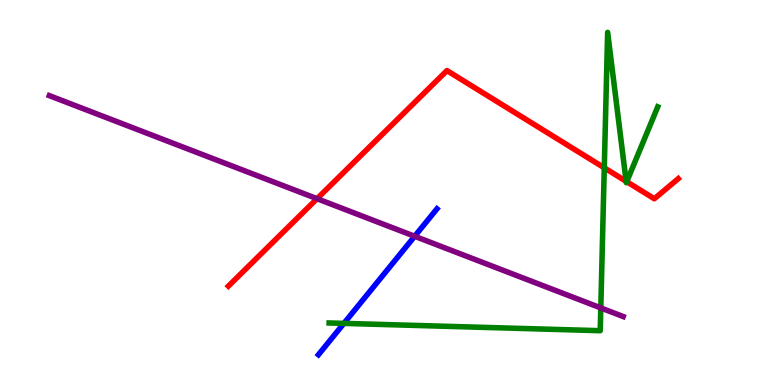[{'lines': ['blue', 'red'], 'intersections': []}, {'lines': ['green', 'red'], 'intersections': [{'x': 7.8, 'y': 5.64}, {'x': 8.08, 'y': 5.29}, {'x': 8.09, 'y': 5.28}]}, {'lines': ['purple', 'red'], 'intersections': [{'x': 4.09, 'y': 4.84}]}, {'lines': ['blue', 'green'], 'intersections': [{'x': 4.44, 'y': 1.6}]}, {'lines': ['blue', 'purple'], 'intersections': [{'x': 5.35, 'y': 3.86}]}, {'lines': ['green', 'purple'], 'intersections': [{'x': 7.75, 'y': 2.0}]}]